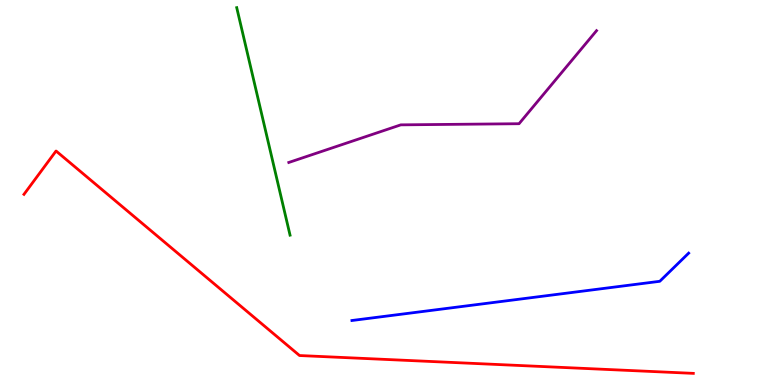[{'lines': ['blue', 'red'], 'intersections': []}, {'lines': ['green', 'red'], 'intersections': []}, {'lines': ['purple', 'red'], 'intersections': []}, {'lines': ['blue', 'green'], 'intersections': []}, {'lines': ['blue', 'purple'], 'intersections': []}, {'lines': ['green', 'purple'], 'intersections': []}]